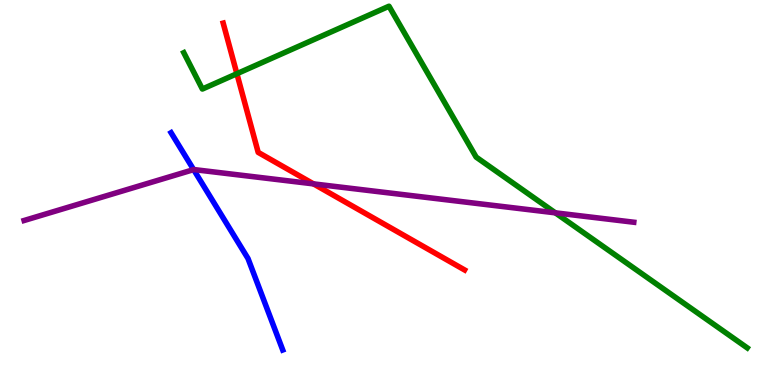[{'lines': ['blue', 'red'], 'intersections': []}, {'lines': ['green', 'red'], 'intersections': [{'x': 3.06, 'y': 8.09}]}, {'lines': ['purple', 'red'], 'intersections': [{'x': 4.04, 'y': 5.22}]}, {'lines': ['blue', 'green'], 'intersections': []}, {'lines': ['blue', 'purple'], 'intersections': [{'x': 2.5, 'y': 5.59}]}, {'lines': ['green', 'purple'], 'intersections': [{'x': 7.17, 'y': 4.47}]}]